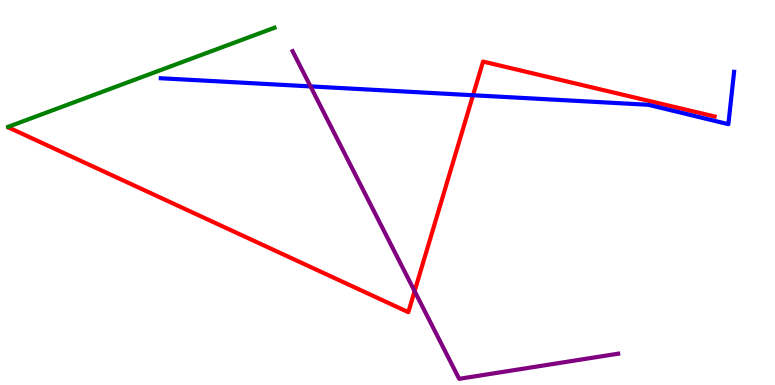[{'lines': ['blue', 'red'], 'intersections': [{'x': 6.1, 'y': 7.53}]}, {'lines': ['green', 'red'], 'intersections': []}, {'lines': ['purple', 'red'], 'intersections': [{'x': 5.35, 'y': 2.44}]}, {'lines': ['blue', 'green'], 'intersections': []}, {'lines': ['blue', 'purple'], 'intersections': [{'x': 4.01, 'y': 7.76}]}, {'lines': ['green', 'purple'], 'intersections': []}]